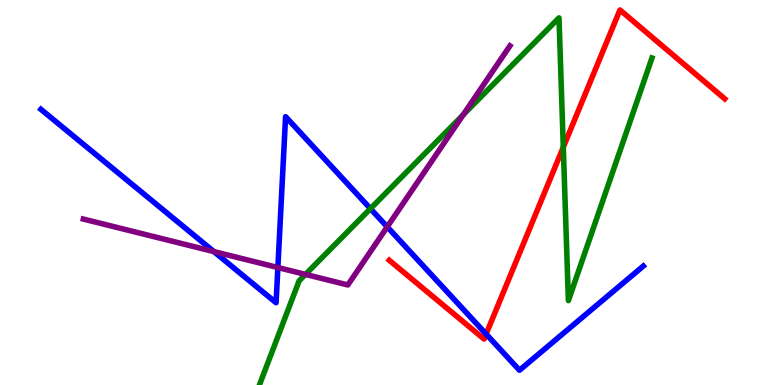[{'lines': ['blue', 'red'], 'intersections': [{'x': 6.27, 'y': 1.32}]}, {'lines': ['green', 'red'], 'intersections': [{'x': 7.27, 'y': 6.18}]}, {'lines': ['purple', 'red'], 'intersections': []}, {'lines': ['blue', 'green'], 'intersections': [{'x': 4.78, 'y': 4.58}]}, {'lines': ['blue', 'purple'], 'intersections': [{'x': 2.76, 'y': 3.47}, {'x': 3.59, 'y': 3.05}, {'x': 5.0, 'y': 4.11}]}, {'lines': ['green', 'purple'], 'intersections': [{'x': 3.94, 'y': 2.87}, {'x': 5.98, 'y': 7.02}]}]